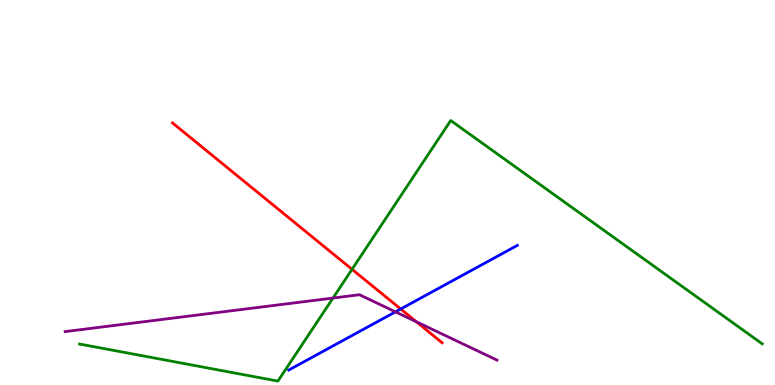[{'lines': ['blue', 'red'], 'intersections': [{'x': 5.17, 'y': 1.97}]}, {'lines': ['green', 'red'], 'intersections': [{'x': 4.54, 'y': 3.0}]}, {'lines': ['purple', 'red'], 'intersections': [{'x': 5.37, 'y': 1.64}]}, {'lines': ['blue', 'green'], 'intersections': []}, {'lines': ['blue', 'purple'], 'intersections': [{'x': 5.1, 'y': 1.9}]}, {'lines': ['green', 'purple'], 'intersections': [{'x': 4.3, 'y': 2.26}]}]